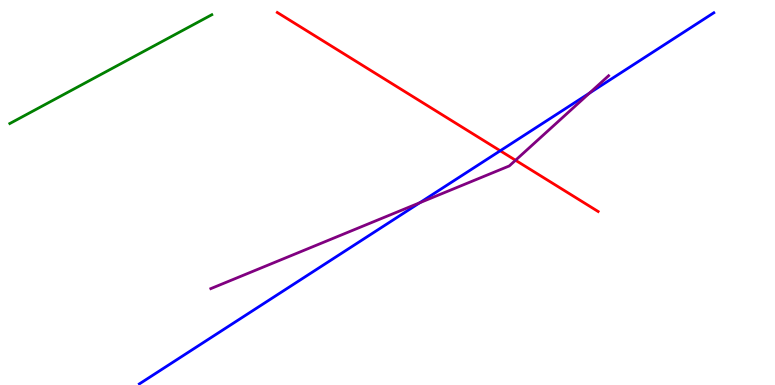[{'lines': ['blue', 'red'], 'intersections': [{'x': 6.45, 'y': 6.08}]}, {'lines': ['green', 'red'], 'intersections': []}, {'lines': ['purple', 'red'], 'intersections': [{'x': 6.65, 'y': 5.84}]}, {'lines': ['blue', 'green'], 'intersections': []}, {'lines': ['blue', 'purple'], 'intersections': [{'x': 5.42, 'y': 4.73}, {'x': 7.61, 'y': 7.58}]}, {'lines': ['green', 'purple'], 'intersections': []}]